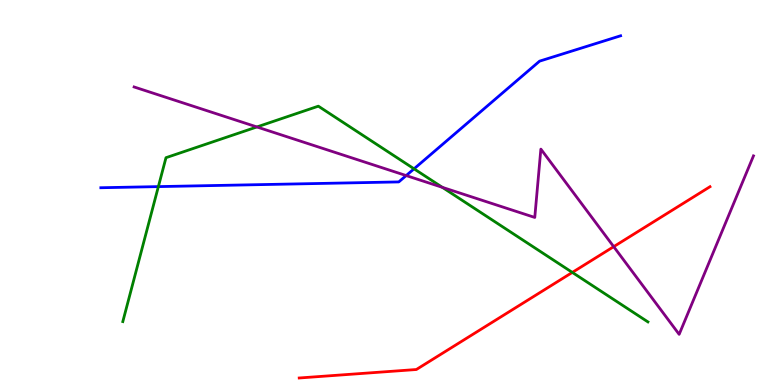[{'lines': ['blue', 'red'], 'intersections': []}, {'lines': ['green', 'red'], 'intersections': [{'x': 7.38, 'y': 2.92}]}, {'lines': ['purple', 'red'], 'intersections': [{'x': 7.92, 'y': 3.59}]}, {'lines': ['blue', 'green'], 'intersections': [{'x': 2.04, 'y': 5.15}, {'x': 5.34, 'y': 5.62}]}, {'lines': ['blue', 'purple'], 'intersections': [{'x': 5.24, 'y': 5.44}]}, {'lines': ['green', 'purple'], 'intersections': [{'x': 3.31, 'y': 6.7}, {'x': 5.71, 'y': 5.13}]}]